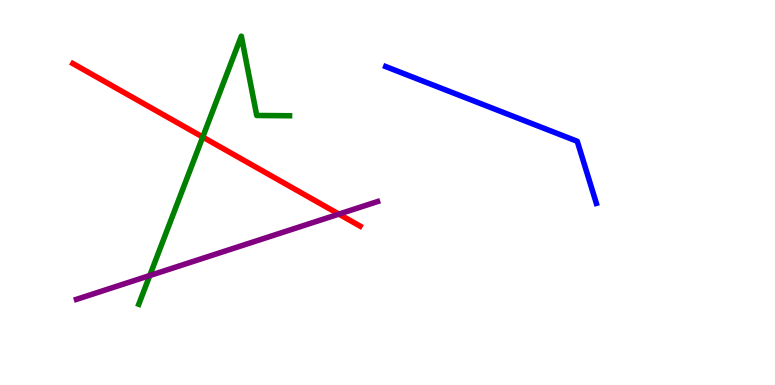[{'lines': ['blue', 'red'], 'intersections': []}, {'lines': ['green', 'red'], 'intersections': [{'x': 2.62, 'y': 6.44}]}, {'lines': ['purple', 'red'], 'intersections': [{'x': 4.37, 'y': 4.44}]}, {'lines': ['blue', 'green'], 'intersections': []}, {'lines': ['blue', 'purple'], 'intersections': []}, {'lines': ['green', 'purple'], 'intersections': [{'x': 1.93, 'y': 2.84}]}]